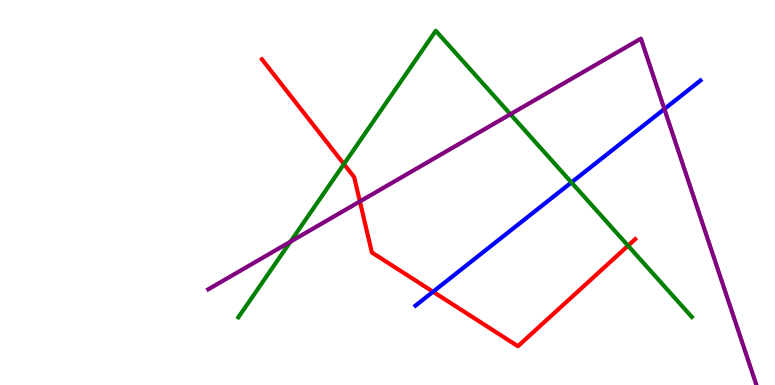[{'lines': ['blue', 'red'], 'intersections': [{'x': 5.59, 'y': 2.42}]}, {'lines': ['green', 'red'], 'intersections': [{'x': 4.44, 'y': 5.74}, {'x': 8.1, 'y': 3.62}]}, {'lines': ['purple', 'red'], 'intersections': [{'x': 4.64, 'y': 4.77}]}, {'lines': ['blue', 'green'], 'intersections': [{'x': 7.37, 'y': 5.26}]}, {'lines': ['blue', 'purple'], 'intersections': [{'x': 8.57, 'y': 7.17}]}, {'lines': ['green', 'purple'], 'intersections': [{'x': 3.75, 'y': 3.72}, {'x': 6.59, 'y': 7.03}]}]